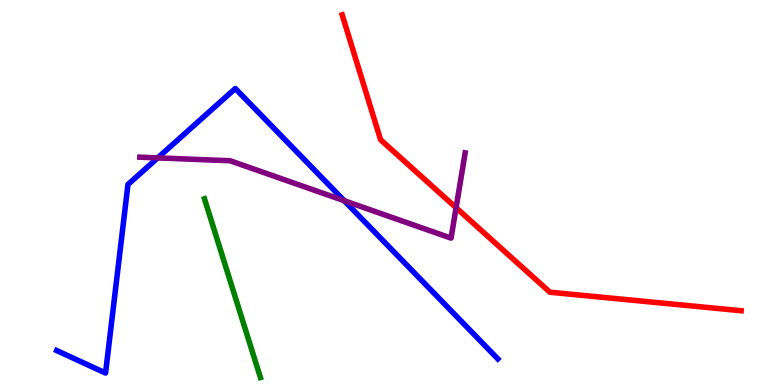[{'lines': ['blue', 'red'], 'intersections': []}, {'lines': ['green', 'red'], 'intersections': []}, {'lines': ['purple', 'red'], 'intersections': [{'x': 5.89, 'y': 4.6}]}, {'lines': ['blue', 'green'], 'intersections': []}, {'lines': ['blue', 'purple'], 'intersections': [{'x': 2.03, 'y': 5.9}, {'x': 4.44, 'y': 4.79}]}, {'lines': ['green', 'purple'], 'intersections': []}]